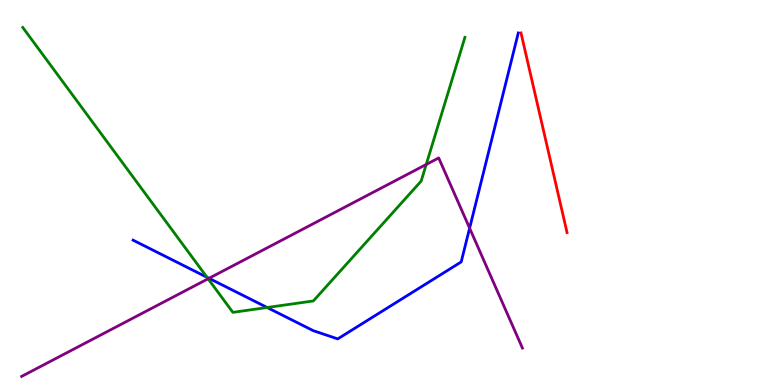[{'lines': ['blue', 'red'], 'intersections': []}, {'lines': ['green', 'red'], 'intersections': []}, {'lines': ['purple', 'red'], 'intersections': []}, {'lines': ['blue', 'green'], 'intersections': [{'x': 2.67, 'y': 2.8}, {'x': 3.45, 'y': 2.01}]}, {'lines': ['blue', 'purple'], 'intersections': [{'x': 2.7, 'y': 2.77}, {'x': 6.06, 'y': 4.07}]}, {'lines': ['green', 'purple'], 'intersections': [{'x': 2.69, 'y': 2.76}, {'x': 5.5, 'y': 5.73}]}]